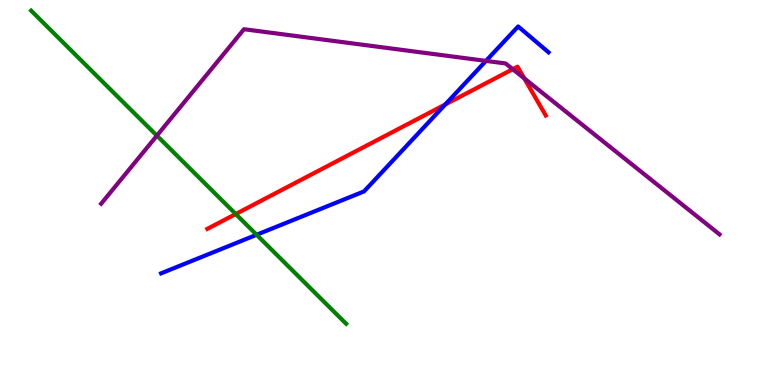[{'lines': ['blue', 'red'], 'intersections': [{'x': 5.74, 'y': 7.29}]}, {'lines': ['green', 'red'], 'intersections': [{'x': 3.04, 'y': 4.44}]}, {'lines': ['purple', 'red'], 'intersections': [{'x': 6.62, 'y': 8.2}, {'x': 6.77, 'y': 7.96}]}, {'lines': ['blue', 'green'], 'intersections': [{'x': 3.31, 'y': 3.9}]}, {'lines': ['blue', 'purple'], 'intersections': [{'x': 6.27, 'y': 8.42}]}, {'lines': ['green', 'purple'], 'intersections': [{'x': 2.02, 'y': 6.48}]}]